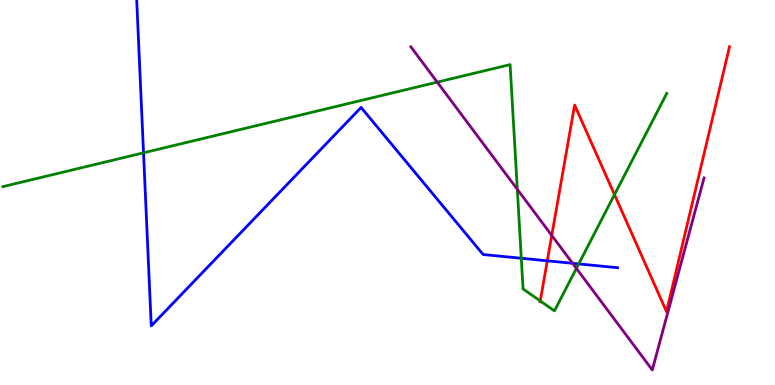[{'lines': ['blue', 'red'], 'intersections': [{'x': 7.06, 'y': 3.23}]}, {'lines': ['green', 'red'], 'intersections': [{'x': 6.97, 'y': 2.18}, {'x': 7.93, 'y': 4.94}]}, {'lines': ['purple', 'red'], 'intersections': [{'x': 7.12, 'y': 3.89}]}, {'lines': ['blue', 'green'], 'intersections': [{'x': 1.85, 'y': 6.03}, {'x': 6.73, 'y': 3.29}, {'x': 7.47, 'y': 3.15}]}, {'lines': ['blue', 'purple'], 'intersections': [{'x': 7.39, 'y': 3.16}]}, {'lines': ['green', 'purple'], 'intersections': [{'x': 5.64, 'y': 7.87}, {'x': 6.67, 'y': 5.08}, {'x': 7.44, 'y': 3.03}]}]